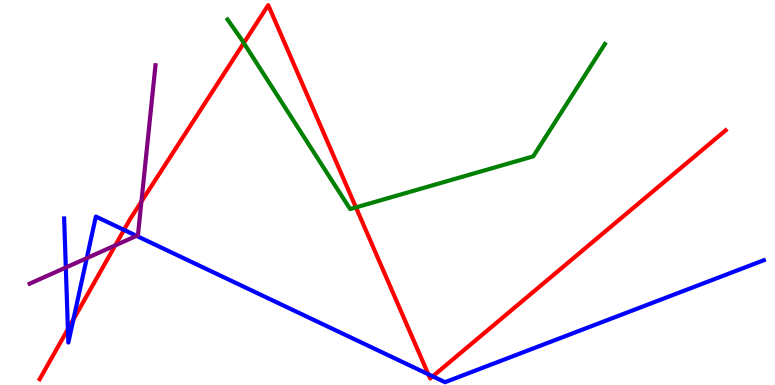[{'lines': ['blue', 'red'], 'intersections': [{'x': 0.876, 'y': 1.45}, {'x': 0.947, 'y': 1.7}, {'x': 1.6, 'y': 4.03}, {'x': 5.53, 'y': 0.279}, {'x': 5.58, 'y': 0.225}]}, {'lines': ['green', 'red'], 'intersections': [{'x': 3.15, 'y': 8.88}, {'x': 4.59, 'y': 4.61}]}, {'lines': ['purple', 'red'], 'intersections': [{'x': 1.49, 'y': 3.63}, {'x': 1.82, 'y': 4.76}]}, {'lines': ['blue', 'green'], 'intersections': []}, {'lines': ['blue', 'purple'], 'intersections': [{'x': 0.849, 'y': 3.05}, {'x': 1.12, 'y': 3.3}, {'x': 1.76, 'y': 3.87}]}, {'lines': ['green', 'purple'], 'intersections': []}]